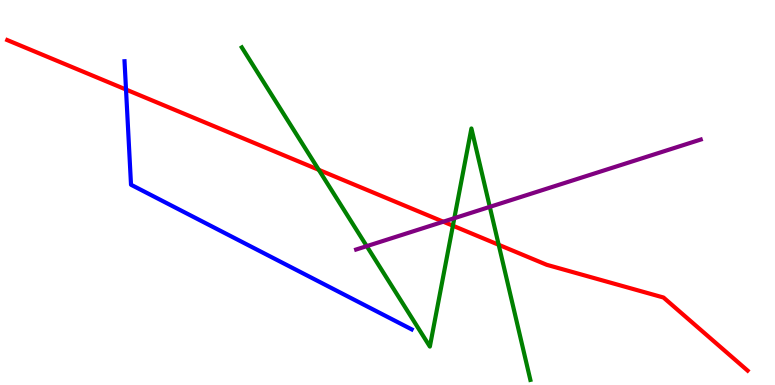[{'lines': ['blue', 'red'], 'intersections': [{'x': 1.63, 'y': 7.67}]}, {'lines': ['green', 'red'], 'intersections': [{'x': 4.11, 'y': 5.59}, {'x': 5.84, 'y': 4.14}, {'x': 6.43, 'y': 3.64}]}, {'lines': ['purple', 'red'], 'intersections': [{'x': 5.72, 'y': 4.24}]}, {'lines': ['blue', 'green'], 'intersections': []}, {'lines': ['blue', 'purple'], 'intersections': []}, {'lines': ['green', 'purple'], 'intersections': [{'x': 4.73, 'y': 3.61}, {'x': 5.86, 'y': 4.33}, {'x': 6.32, 'y': 4.63}]}]